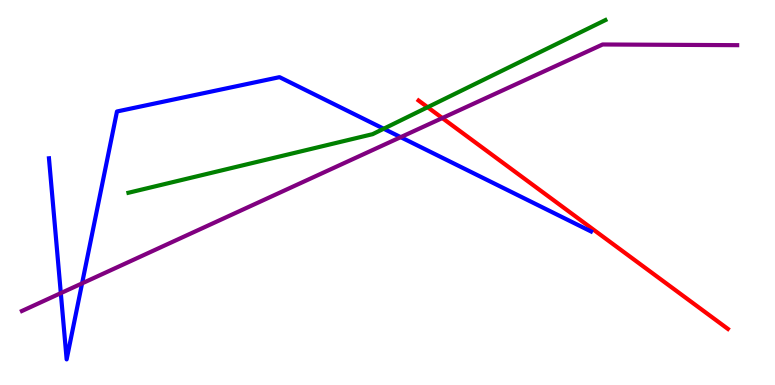[{'lines': ['blue', 'red'], 'intersections': []}, {'lines': ['green', 'red'], 'intersections': [{'x': 5.52, 'y': 7.22}]}, {'lines': ['purple', 'red'], 'intersections': [{'x': 5.71, 'y': 6.93}]}, {'lines': ['blue', 'green'], 'intersections': [{'x': 4.95, 'y': 6.66}]}, {'lines': ['blue', 'purple'], 'intersections': [{'x': 0.785, 'y': 2.39}, {'x': 1.06, 'y': 2.64}, {'x': 5.17, 'y': 6.44}]}, {'lines': ['green', 'purple'], 'intersections': []}]